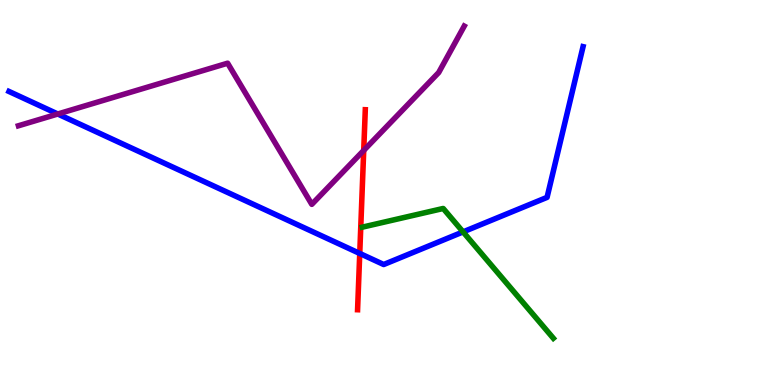[{'lines': ['blue', 'red'], 'intersections': [{'x': 4.64, 'y': 3.42}]}, {'lines': ['green', 'red'], 'intersections': []}, {'lines': ['purple', 'red'], 'intersections': [{'x': 4.69, 'y': 6.09}]}, {'lines': ['blue', 'green'], 'intersections': [{'x': 5.98, 'y': 3.98}]}, {'lines': ['blue', 'purple'], 'intersections': [{'x': 0.746, 'y': 7.04}]}, {'lines': ['green', 'purple'], 'intersections': []}]